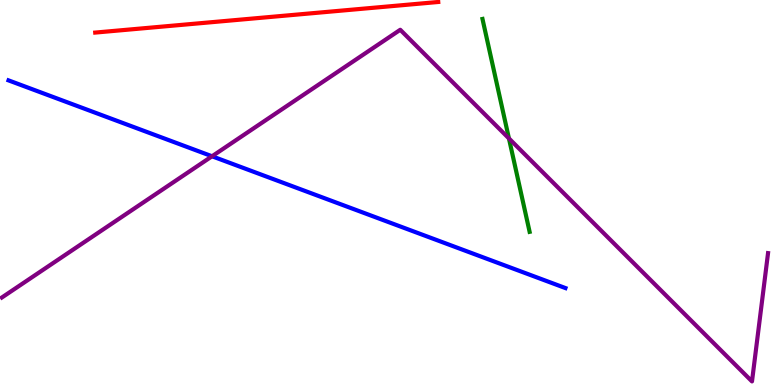[{'lines': ['blue', 'red'], 'intersections': []}, {'lines': ['green', 'red'], 'intersections': []}, {'lines': ['purple', 'red'], 'intersections': []}, {'lines': ['blue', 'green'], 'intersections': []}, {'lines': ['blue', 'purple'], 'intersections': [{'x': 2.74, 'y': 5.94}]}, {'lines': ['green', 'purple'], 'intersections': [{'x': 6.57, 'y': 6.4}]}]